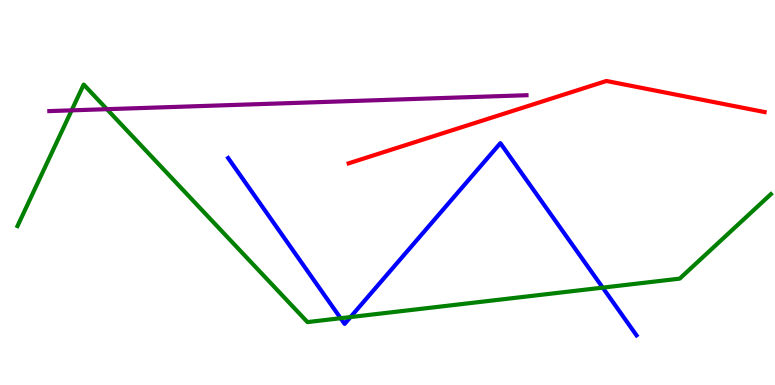[{'lines': ['blue', 'red'], 'intersections': []}, {'lines': ['green', 'red'], 'intersections': []}, {'lines': ['purple', 'red'], 'intersections': []}, {'lines': ['blue', 'green'], 'intersections': [{'x': 4.4, 'y': 1.73}, {'x': 4.52, 'y': 1.76}, {'x': 7.78, 'y': 2.53}]}, {'lines': ['blue', 'purple'], 'intersections': []}, {'lines': ['green', 'purple'], 'intersections': [{'x': 0.924, 'y': 7.13}, {'x': 1.38, 'y': 7.16}]}]